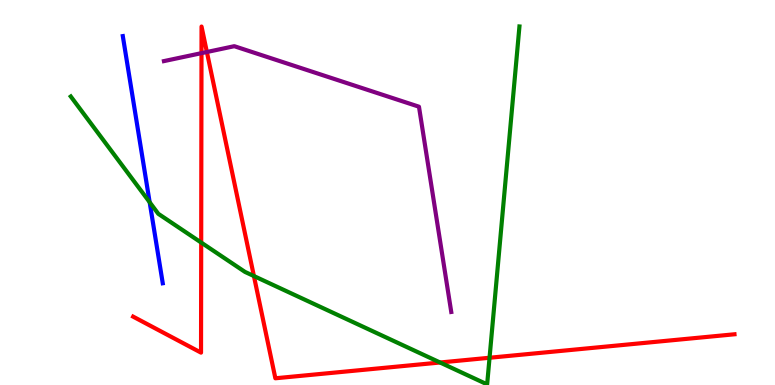[{'lines': ['blue', 'red'], 'intersections': []}, {'lines': ['green', 'red'], 'intersections': [{'x': 2.6, 'y': 3.7}, {'x': 3.28, 'y': 2.83}, {'x': 5.68, 'y': 0.585}, {'x': 6.32, 'y': 0.708}]}, {'lines': ['purple', 'red'], 'intersections': [{'x': 2.6, 'y': 8.62}, {'x': 2.67, 'y': 8.65}]}, {'lines': ['blue', 'green'], 'intersections': [{'x': 1.93, 'y': 4.75}]}, {'lines': ['blue', 'purple'], 'intersections': []}, {'lines': ['green', 'purple'], 'intersections': []}]